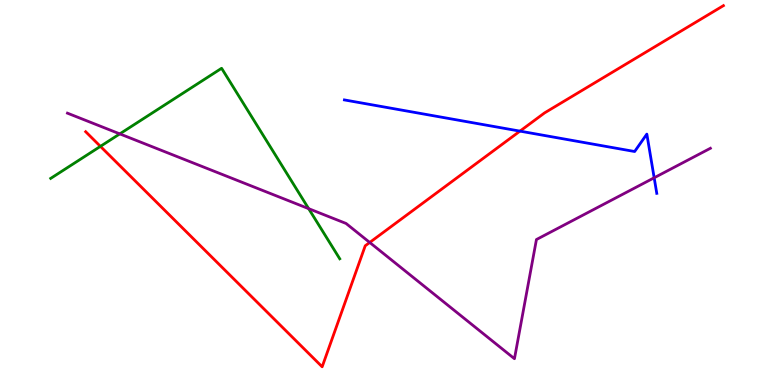[{'lines': ['blue', 'red'], 'intersections': [{'x': 6.71, 'y': 6.59}]}, {'lines': ['green', 'red'], 'intersections': [{'x': 1.3, 'y': 6.2}]}, {'lines': ['purple', 'red'], 'intersections': [{'x': 4.77, 'y': 3.7}]}, {'lines': ['blue', 'green'], 'intersections': []}, {'lines': ['blue', 'purple'], 'intersections': [{'x': 8.44, 'y': 5.38}]}, {'lines': ['green', 'purple'], 'intersections': [{'x': 1.55, 'y': 6.52}, {'x': 3.98, 'y': 4.58}]}]